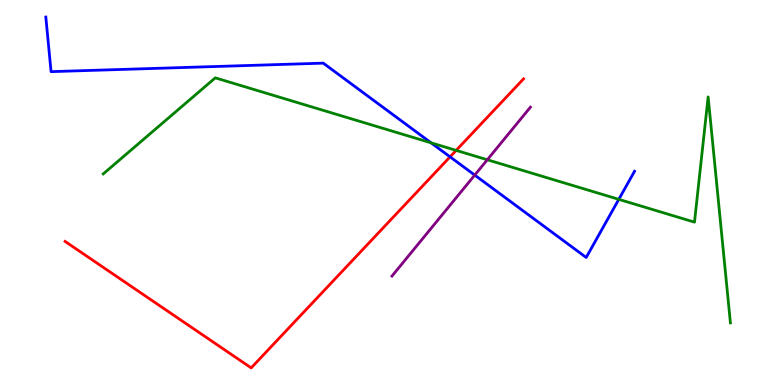[{'lines': ['blue', 'red'], 'intersections': [{'x': 5.81, 'y': 5.93}]}, {'lines': ['green', 'red'], 'intersections': [{'x': 5.89, 'y': 6.09}]}, {'lines': ['purple', 'red'], 'intersections': []}, {'lines': ['blue', 'green'], 'intersections': [{'x': 5.56, 'y': 6.29}, {'x': 7.98, 'y': 4.82}]}, {'lines': ['blue', 'purple'], 'intersections': [{'x': 6.13, 'y': 5.45}]}, {'lines': ['green', 'purple'], 'intersections': [{'x': 6.29, 'y': 5.85}]}]